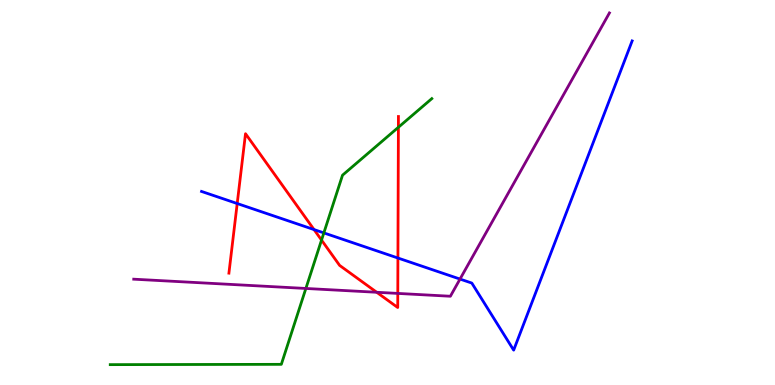[{'lines': ['blue', 'red'], 'intersections': [{'x': 3.06, 'y': 4.71}, {'x': 4.05, 'y': 4.04}, {'x': 5.13, 'y': 3.3}]}, {'lines': ['green', 'red'], 'intersections': [{'x': 4.15, 'y': 3.76}, {'x': 5.14, 'y': 6.69}]}, {'lines': ['purple', 'red'], 'intersections': [{'x': 4.86, 'y': 2.41}, {'x': 5.13, 'y': 2.38}]}, {'lines': ['blue', 'green'], 'intersections': [{'x': 4.18, 'y': 3.95}]}, {'lines': ['blue', 'purple'], 'intersections': [{'x': 5.94, 'y': 2.75}]}, {'lines': ['green', 'purple'], 'intersections': [{'x': 3.95, 'y': 2.51}]}]